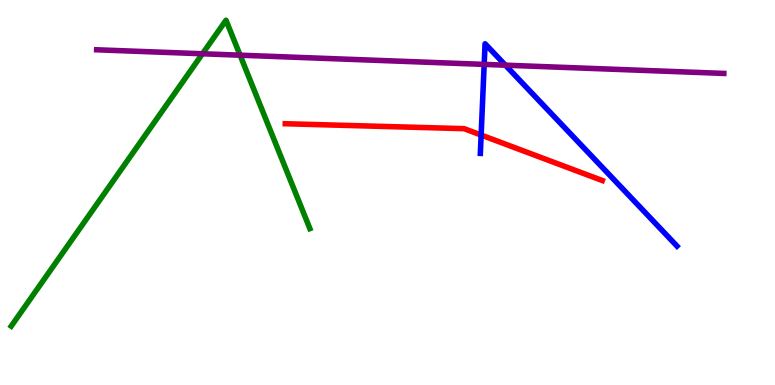[{'lines': ['blue', 'red'], 'intersections': [{'x': 6.21, 'y': 6.49}]}, {'lines': ['green', 'red'], 'intersections': []}, {'lines': ['purple', 'red'], 'intersections': []}, {'lines': ['blue', 'green'], 'intersections': []}, {'lines': ['blue', 'purple'], 'intersections': [{'x': 6.25, 'y': 8.33}, {'x': 6.52, 'y': 8.31}]}, {'lines': ['green', 'purple'], 'intersections': [{'x': 2.61, 'y': 8.6}, {'x': 3.1, 'y': 8.57}]}]